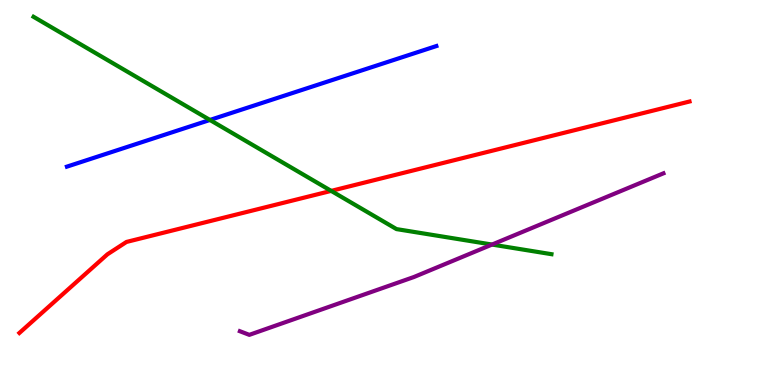[{'lines': ['blue', 'red'], 'intersections': []}, {'lines': ['green', 'red'], 'intersections': [{'x': 4.27, 'y': 5.04}]}, {'lines': ['purple', 'red'], 'intersections': []}, {'lines': ['blue', 'green'], 'intersections': [{'x': 2.71, 'y': 6.88}]}, {'lines': ['blue', 'purple'], 'intersections': []}, {'lines': ['green', 'purple'], 'intersections': [{'x': 6.35, 'y': 3.65}]}]